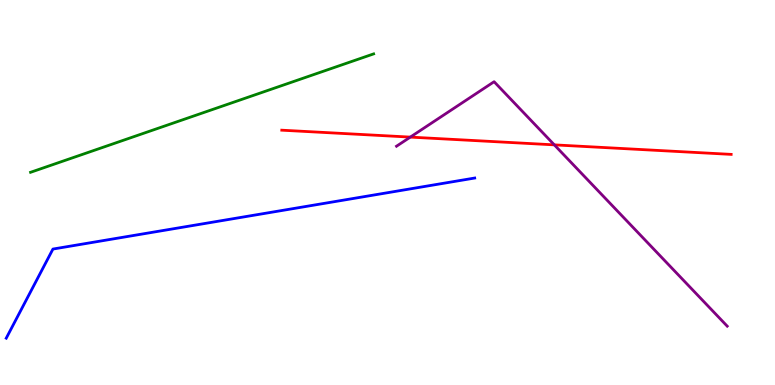[{'lines': ['blue', 'red'], 'intersections': []}, {'lines': ['green', 'red'], 'intersections': []}, {'lines': ['purple', 'red'], 'intersections': [{'x': 5.29, 'y': 6.44}, {'x': 7.15, 'y': 6.24}]}, {'lines': ['blue', 'green'], 'intersections': []}, {'lines': ['blue', 'purple'], 'intersections': []}, {'lines': ['green', 'purple'], 'intersections': []}]